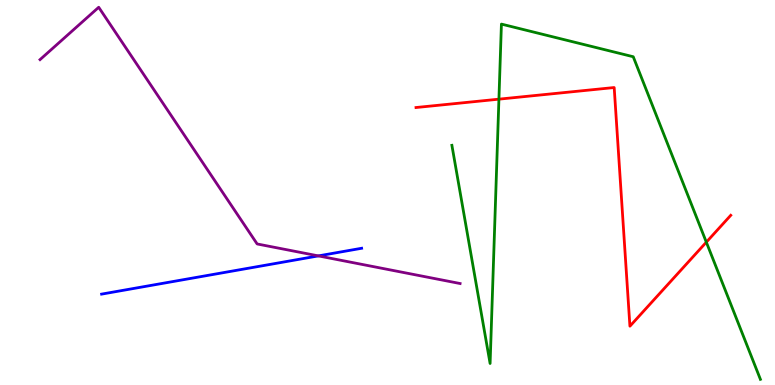[{'lines': ['blue', 'red'], 'intersections': []}, {'lines': ['green', 'red'], 'intersections': [{'x': 6.44, 'y': 7.42}, {'x': 9.11, 'y': 3.71}]}, {'lines': ['purple', 'red'], 'intersections': []}, {'lines': ['blue', 'green'], 'intersections': []}, {'lines': ['blue', 'purple'], 'intersections': [{'x': 4.11, 'y': 3.35}]}, {'lines': ['green', 'purple'], 'intersections': []}]